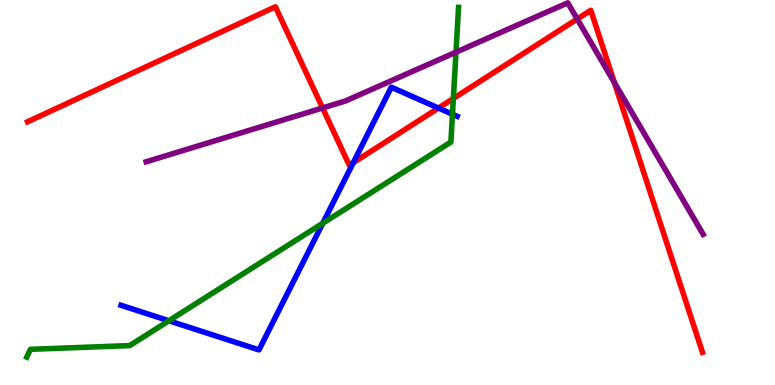[{'lines': ['blue', 'red'], 'intersections': [{'x': 4.56, 'y': 5.77}, {'x': 5.66, 'y': 7.19}]}, {'lines': ['green', 'red'], 'intersections': [{'x': 5.85, 'y': 7.44}]}, {'lines': ['purple', 'red'], 'intersections': [{'x': 4.16, 'y': 7.2}, {'x': 7.45, 'y': 9.51}, {'x': 7.93, 'y': 7.86}]}, {'lines': ['blue', 'green'], 'intersections': [{'x': 2.18, 'y': 1.67}, {'x': 4.16, 'y': 4.2}, {'x': 5.84, 'y': 7.03}]}, {'lines': ['blue', 'purple'], 'intersections': []}, {'lines': ['green', 'purple'], 'intersections': [{'x': 5.88, 'y': 8.64}]}]